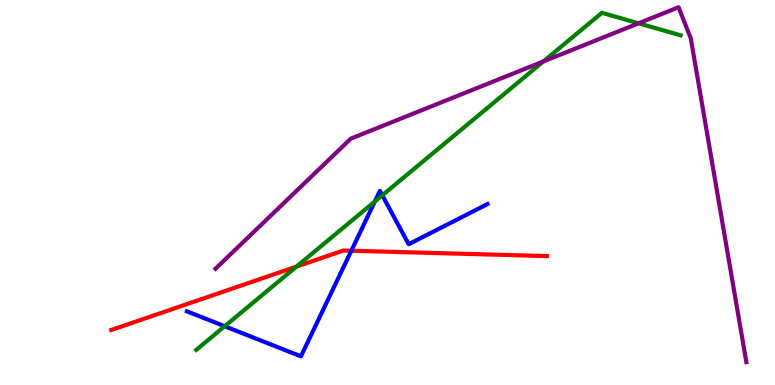[{'lines': ['blue', 'red'], 'intersections': [{'x': 4.53, 'y': 3.49}]}, {'lines': ['green', 'red'], 'intersections': [{'x': 3.83, 'y': 3.08}]}, {'lines': ['purple', 'red'], 'intersections': []}, {'lines': ['blue', 'green'], 'intersections': [{'x': 2.9, 'y': 1.53}, {'x': 4.84, 'y': 4.77}, {'x': 4.93, 'y': 4.93}]}, {'lines': ['blue', 'purple'], 'intersections': []}, {'lines': ['green', 'purple'], 'intersections': [{'x': 7.01, 'y': 8.4}, {'x': 8.24, 'y': 9.39}]}]